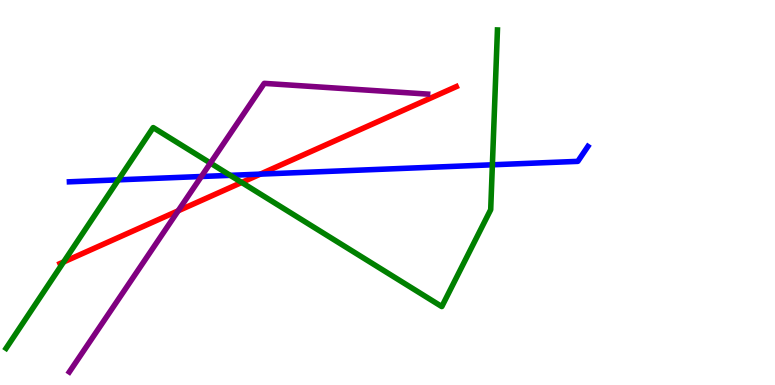[{'lines': ['blue', 'red'], 'intersections': [{'x': 3.36, 'y': 5.48}]}, {'lines': ['green', 'red'], 'intersections': [{'x': 0.821, 'y': 3.2}, {'x': 3.12, 'y': 5.26}]}, {'lines': ['purple', 'red'], 'intersections': [{'x': 2.3, 'y': 4.52}]}, {'lines': ['blue', 'green'], 'intersections': [{'x': 1.53, 'y': 5.33}, {'x': 2.97, 'y': 5.45}, {'x': 6.35, 'y': 5.72}]}, {'lines': ['blue', 'purple'], 'intersections': [{'x': 2.6, 'y': 5.42}]}, {'lines': ['green', 'purple'], 'intersections': [{'x': 2.71, 'y': 5.76}]}]